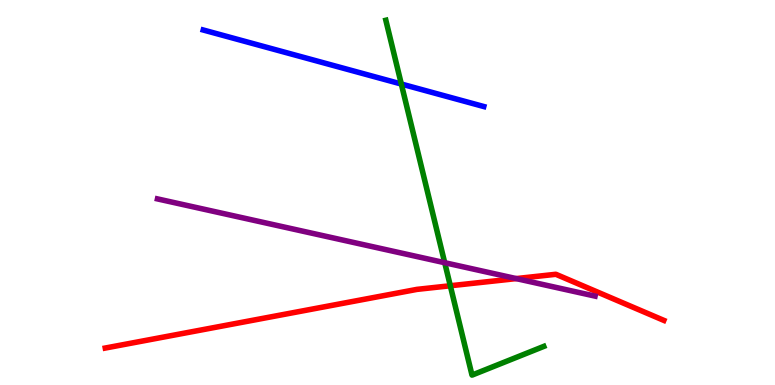[{'lines': ['blue', 'red'], 'intersections': []}, {'lines': ['green', 'red'], 'intersections': [{'x': 5.81, 'y': 2.58}]}, {'lines': ['purple', 'red'], 'intersections': [{'x': 6.66, 'y': 2.76}]}, {'lines': ['blue', 'green'], 'intersections': [{'x': 5.18, 'y': 7.82}]}, {'lines': ['blue', 'purple'], 'intersections': []}, {'lines': ['green', 'purple'], 'intersections': [{'x': 5.74, 'y': 3.18}]}]